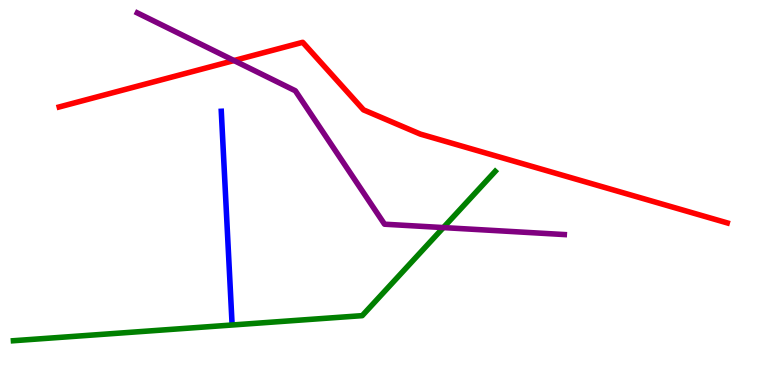[{'lines': ['blue', 'red'], 'intersections': []}, {'lines': ['green', 'red'], 'intersections': []}, {'lines': ['purple', 'red'], 'intersections': [{'x': 3.02, 'y': 8.43}]}, {'lines': ['blue', 'green'], 'intersections': []}, {'lines': ['blue', 'purple'], 'intersections': []}, {'lines': ['green', 'purple'], 'intersections': [{'x': 5.72, 'y': 4.09}]}]